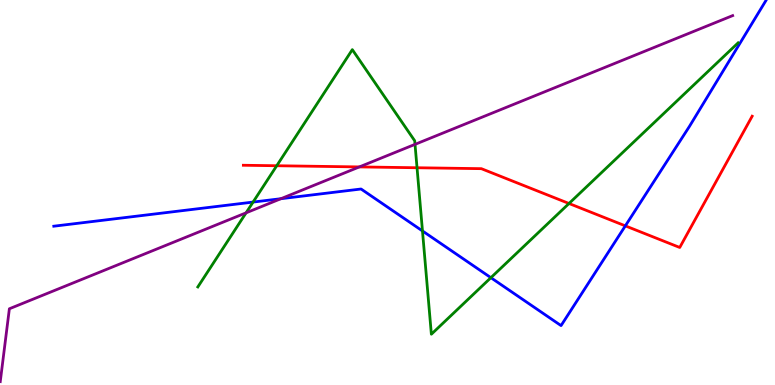[{'lines': ['blue', 'red'], 'intersections': [{'x': 8.07, 'y': 4.13}]}, {'lines': ['green', 'red'], 'intersections': [{'x': 3.57, 'y': 5.7}, {'x': 5.38, 'y': 5.64}, {'x': 7.34, 'y': 4.71}]}, {'lines': ['purple', 'red'], 'intersections': [{'x': 4.64, 'y': 5.66}]}, {'lines': ['blue', 'green'], 'intersections': [{'x': 3.27, 'y': 4.75}, {'x': 5.45, 'y': 4.0}, {'x': 6.33, 'y': 2.79}]}, {'lines': ['blue', 'purple'], 'intersections': [{'x': 3.62, 'y': 4.84}]}, {'lines': ['green', 'purple'], 'intersections': [{'x': 3.18, 'y': 4.47}, {'x': 5.36, 'y': 6.25}]}]